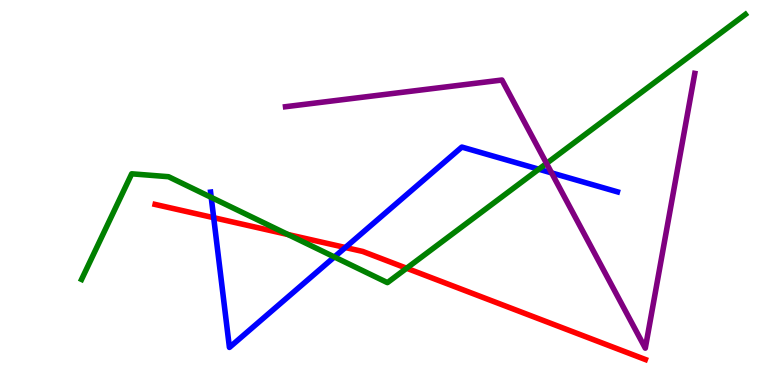[{'lines': ['blue', 'red'], 'intersections': [{'x': 2.76, 'y': 4.35}, {'x': 4.46, 'y': 3.57}]}, {'lines': ['green', 'red'], 'intersections': [{'x': 3.72, 'y': 3.91}, {'x': 5.25, 'y': 3.03}]}, {'lines': ['purple', 'red'], 'intersections': []}, {'lines': ['blue', 'green'], 'intersections': [{'x': 2.73, 'y': 4.87}, {'x': 4.31, 'y': 3.33}, {'x': 6.95, 'y': 5.6}]}, {'lines': ['blue', 'purple'], 'intersections': [{'x': 7.12, 'y': 5.51}]}, {'lines': ['green', 'purple'], 'intersections': [{'x': 7.05, 'y': 5.76}]}]